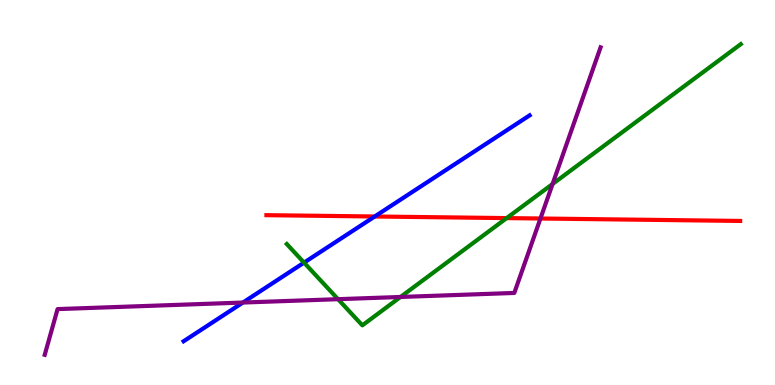[{'lines': ['blue', 'red'], 'intersections': [{'x': 4.84, 'y': 4.38}]}, {'lines': ['green', 'red'], 'intersections': [{'x': 6.54, 'y': 4.34}]}, {'lines': ['purple', 'red'], 'intersections': [{'x': 6.97, 'y': 4.32}]}, {'lines': ['blue', 'green'], 'intersections': [{'x': 3.92, 'y': 3.18}]}, {'lines': ['blue', 'purple'], 'intersections': [{'x': 3.13, 'y': 2.14}]}, {'lines': ['green', 'purple'], 'intersections': [{'x': 4.36, 'y': 2.23}, {'x': 5.17, 'y': 2.29}, {'x': 7.13, 'y': 5.22}]}]